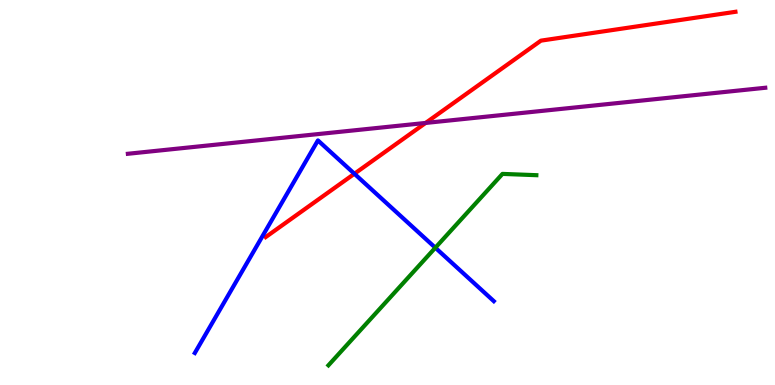[{'lines': ['blue', 'red'], 'intersections': [{'x': 4.57, 'y': 5.49}]}, {'lines': ['green', 'red'], 'intersections': []}, {'lines': ['purple', 'red'], 'intersections': [{'x': 5.49, 'y': 6.81}]}, {'lines': ['blue', 'green'], 'intersections': [{'x': 5.62, 'y': 3.57}]}, {'lines': ['blue', 'purple'], 'intersections': []}, {'lines': ['green', 'purple'], 'intersections': []}]